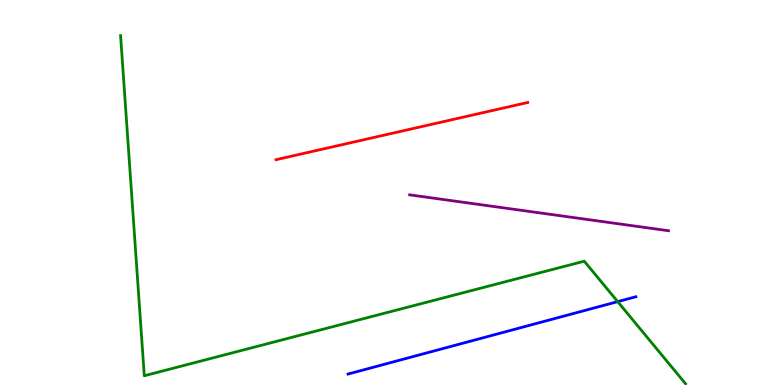[{'lines': ['blue', 'red'], 'intersections': []}, {'lines': ['green', 'red'], 'intersections': []}, {'lines': ['purple', 'red'], 'intersections': []}, {'lines': ['blue', 'green'], 'intersections': [{'x': 7.97, 'y': 2.17}]}, {'lines': ['blue', 'purple'], 'intersections': []}, {'lines': ['green', 'purple'], 'intersections': []}]